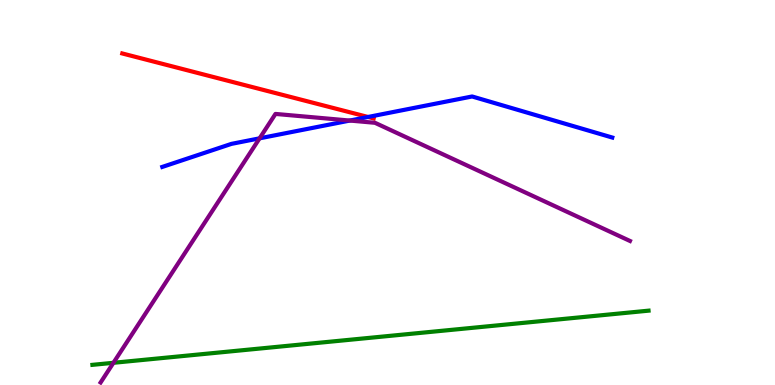[{'lines': ['blue', 'red'], 'intersections': [{'x': 4.75, 'y': 6.96}]}, {'lines': ['green', 'red'], 'intersections': []}, {'lines': ['purple', 'red'], 'intersections': []}, {'lines': ['blue', 'green'], 'intersections': []}, {'lines': ['blue', 'purple'], 'intersections': [{'x': 3.35, 'y': 6.41}, {'x': 4.51, 'y': 6.87}]}, {'lines': ['green', 'purple'], 'intersections': [{'x': 1.46, 'y': 0.577}]}]